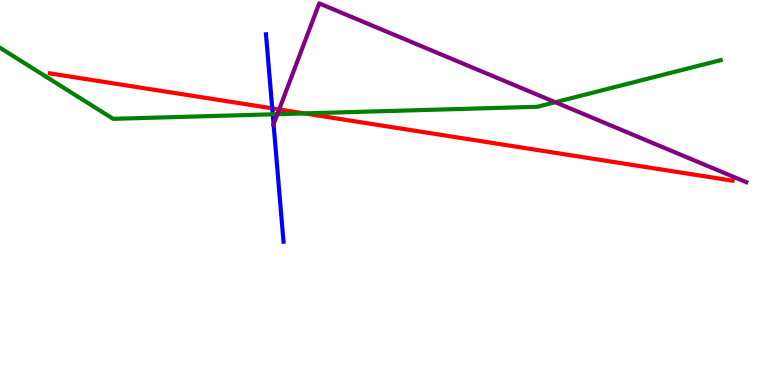[{'lines': ['blue', 'red'], 'intersections': [{'x': 3.51, 'y': 7.19}]}, {'lines': ['green', 'red'], 'intersections': [{'x': 3.93, 'y': 7.05}]}, {'lines': ['purple', 'red'], 'intersections': [{'x': 3.6, 'y': 7.16}]}, {'lines': ['blue', 'green'], 'intersections': [{'x': 3.52, 'y': 7.03}]}, {'lines': ['blue', 'purple'], 'intersections': [{'x': 3.53, 'y': 6.77}]}, {'lines': ['green', 'purple'], 'intersections': [{'x': 3.58, 'y': 7.03}, {'x': 7.17, 'y': 7.35}]}]